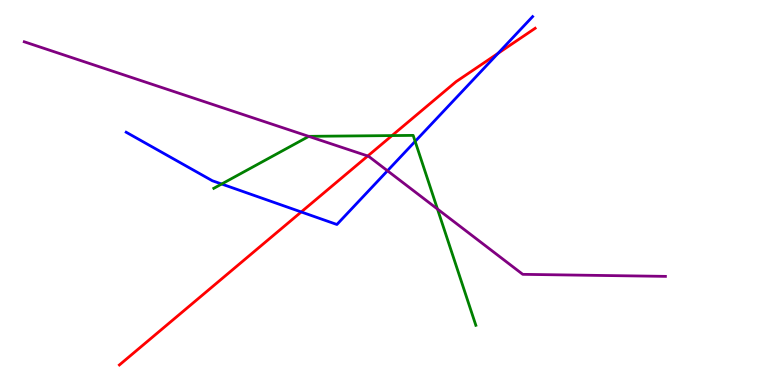[{'lines': ['blue', 'red'], 'intersections': [{'x': 3.89, 'y': 4.49}, {'x': 6.43, 'y': 8.61}]}, {'lines': ['green', 'red'], 'intersections': [{'x': 5.06, 'y': 6.48}]}, {'lines': ['purple', 'red'], 'intersections': [{'x': 4.75, 'y': 5.95}]}, {'lines': ['blue', 'green'], 'intersections': [{'x': 2.86, 'y': 5.22}, {'x': 5.36, 'y': 6.33}]}, {'lines': ['blue', 'purple'], 'intersections': [{'x': 5.0, 'y': 5.56}]}, {'lines': ['green', 'purple'], 'intersections': [{'x': 3.98, 'y': 6.46}, {'x': 5.64, 'y': 4.57}]}]